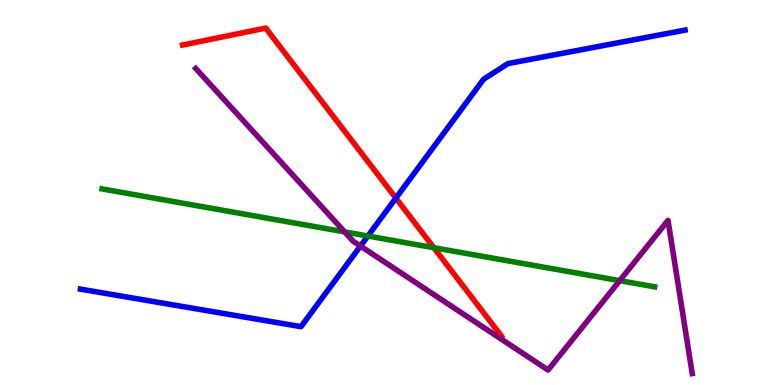[{'lines': ['blue', 'red'], 'intersections': [{'x': 5.11, 'y': 4.85}]}, {'lines': ['green', 'red'], 'intersections': [{'x': 5.6, 'y': 3.57}]}, {'lines': ['purple', 'red'], 'intersections': []}, {'lines': ['blue', 'green'], 'intersections': [{'x': 4.75, 'y': 3.87}]}, {'lines': ['blue', 'purple'], 'intersections': [{'x': 4.65, 'y': 3.61}]}, {'lines': ['green', 'purple'], 'intersections': [{'x': 4.45, 'y': 3.98}, {'x': 8.0, 'y': 2.71}]}]